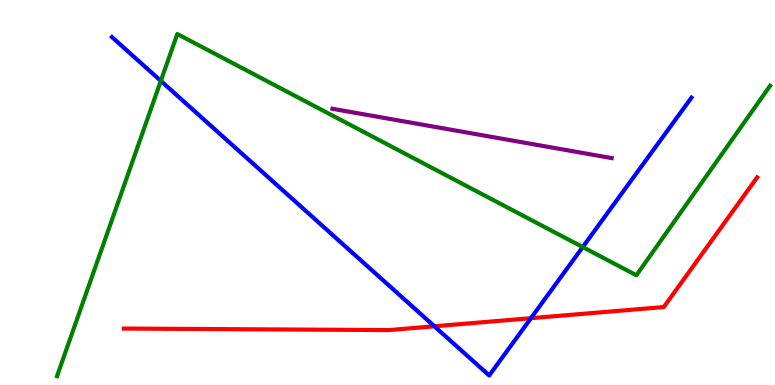[{'lines': ['blue', 'red'], 'intersections': [{'x': 5.61, 'y': 1.53}, {'x': 6.85, 'y': 1.74}]}, {'lines': ['green', 'red'], 'intersections': []}, {'lines': ['purple', 'red'], 'intersections': []}, {'lines': ['blue', 'green'], 'intersections': [{'x': 2.08, 'y': 7.9}, {'x': 7.52, 'y': 3.58}]}, {'lines': ['blue', 'purple'], 'intersections': []}, {'lines': ['green', 'purple'], 'intersections': []}]